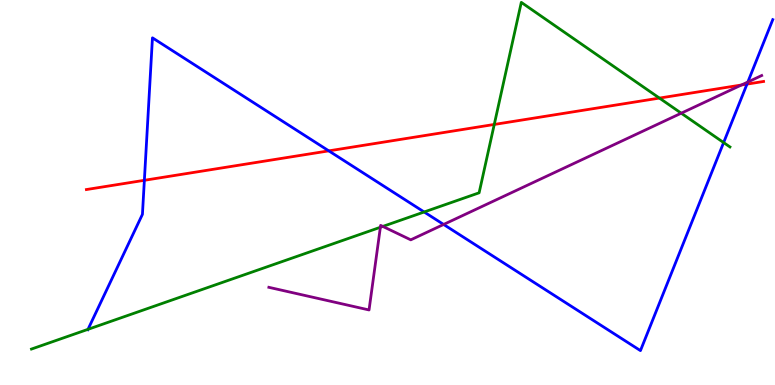[{'lines': ['blue', 'red'], 'intersections': [{'x': 1.86, 'y': 5.32}, {'x': 4.24, 'y': 6.08}, {'x': 9.64, 'y': 7.82}]}, {'lines': ['green', 'red'], 'intersections': [{'x': 6.38, 'y': 6.77}, {'x': 8.51, 'y': 7.45}]}, {'lines': ['purple', 'red'], 'intersections': [{'x': 9.57, 'y': 7.79}]}, {'lines': ['blue', 'green'], 'intersections': [{'x': 1.14, 'y': 1.45}, {'x': 5.47, 'y': 4.49}, {'x': 9.34, 'y': 6.3}]}, {'lines': ['blue', 'purple'], 'intersections': [{'x': 5.72, 'y': 4.17}, {'x': 9.65, 'y': 7.87}]}, {'lines': ['green', 'purple'], 'intersections': [{'x': 4.91, 'y': 4.1}, {'x': 4.94, 'y': 4.12}, {'x': 8.79, 'y': 7.06}]}]